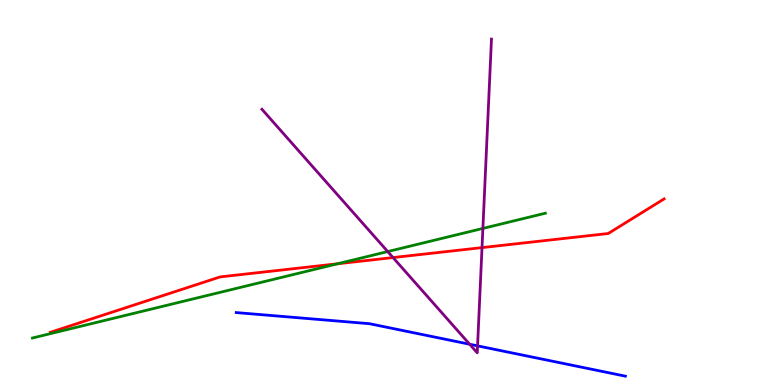[{'lines': ['blue', 'red'], 'intersections': []}, {'lines': ['green', 'red'], 'intersections': [{'x': 4.36, 'y': 3.15}]}, {'lines': ['purple', 'red'], 'intersections': [{'x': 5.07, 'y': 3.31}, {'x': 6.22, 'y': 3.57}]}, {'lines': ['blue', 'green'], 'intersections': []}, {'lines': ['blue', 'purple'], 'intersections': [{'x': 6.06, 'y': 1.06}, {'x': 6.16, 'y': 1.02}]}, {'lines': ['green', 'purple'], 'intersections': [{'x': 5.0, 'y': 3.47}, {'x': 6.23, 'y': 4.07}]}]